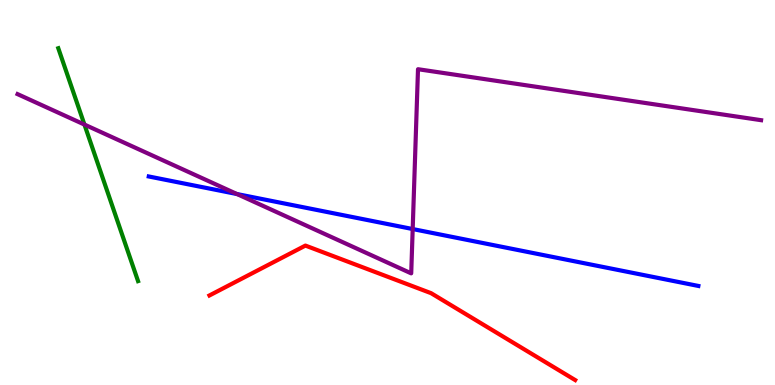[{'lines': ['blue', 'red'], 'intersections': []}, {'lines': ['green', 'red'], 'intersections': []}, {'lines': ['purple', 'red'], 'intersections': []}, {'lines': ['blue', 'green'], 'intersections': []}, {'lines': ['blue', 'purple'], 'intersections': [{'x': 3.06, 'y': 4.96}, {'x': 5.33, 'y': 4.05}]}, {'lines': ['green', 'purple'], 'intersections': [{'x': 1.09, 'y': 6.76}]}]